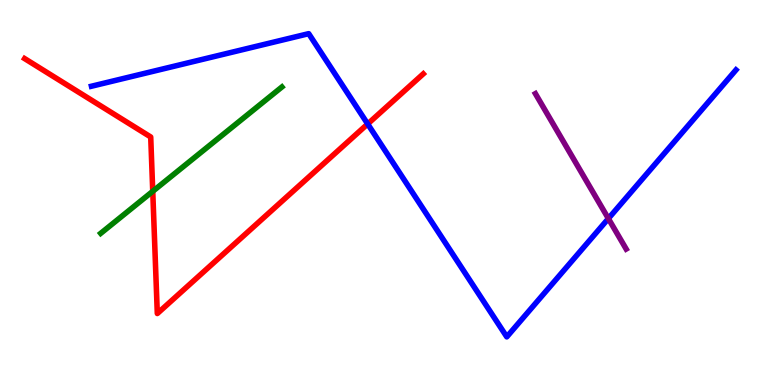[{'lines': ['blue', 'red'], 'intersections': [{'x': 4.74, 'y': 6.78}]}, {'lines': ['green', 'red'], 'intersections': [{'x': 1.97, 'y': 5.03}]}, {'lines': ['purple', 'red'], 'intersections': []}, {'lines': ['blue', 'green'], 'intersections': []}, {'lines': ['blue', 'purple'], 'intersections': [{'x': 7.85, 'y': 4.32}]}, {'lines': ['green', 'purple'], 'intersections': []}]